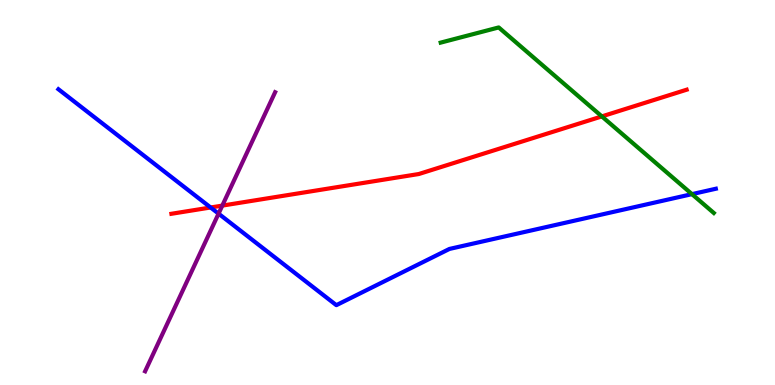[{'lines': ['blue', 'red'], 'intersections': [{'x': 2.72, 'y': 4.61}]}, {'lines': ['green', 'red'], 'intersections': [{'x': 7.77, 'y': 6.98}]}, {'lines': ['purple', 'red'], 'intersections': [{'x': 2.87, 'y': 4.66}]}, {'lines': ['blue', 'green'], 'intersections': [{'x': 8.93, 'y': 4.96}]}, {'lines': ['blue', 'purple'], 'intersections': [{'x': 2.82, 'y': 4.45}]}, {'lines': ['green', 'purple'], 'intersections': []}]